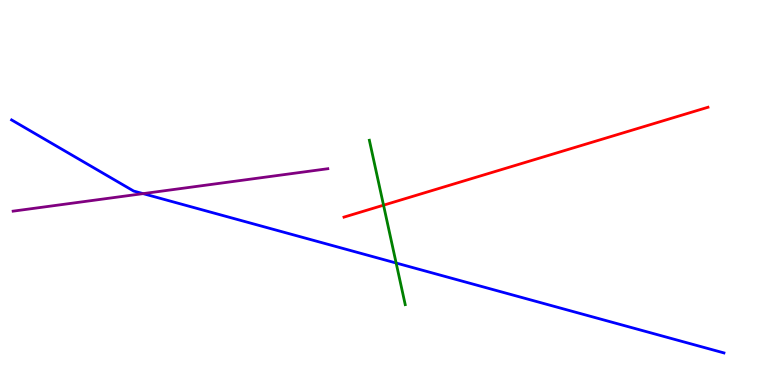[{'lines': ['blue', 'red'], 'intersections': []}, {'lines': ['green', 'red'], 'intersections': [{'x': 4.95, 'y': 4.67}]}, {'lines': ['purple', 'red'], 'intersections': []}, {'lines': ['blue', 'green'], 'intersections': [{'x': 5.11, 'y': 3.17}]}, {'lines': ['blue', 'purple'], 'intersections': [{'x': 1.85, 'y': 4.97}]}, {'lines': ['green', 'purple'], 'intersections': []}]